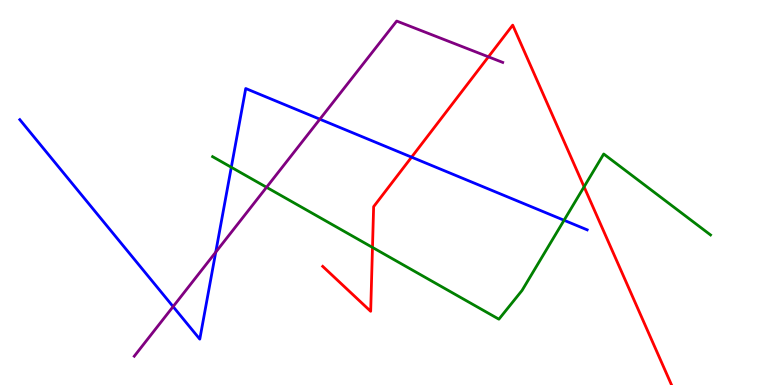[{'lines': ['blue', 'red'], 'intersections': [{'x': 5.31, 'y': 5.92}]}, {'lines': ['green', 'red'], 'intersections': [{'x': 4.81, 'y': 3.57}, {'x': 7.54, 'y': 5.15}]}, {'lines': ['purple', 'red'], 'intersections': [{'x': 6.3, 'y': 8.52}]}, {'lines': ['blue', 'green'], 'intersections': [{'x': 2.98, 'y': 5.66}, {'x': 7.28, 'y': 4.28}]}, {'lines': ['blue', 'purple'], 'intersections': [{'x': 2.23, 'y': 2.04}, {'x': 2.78, 'y': 3.45}, {'x': 4.13, 'y': 6.9}]}, {'lines': ['green', 'purple'], 'intersections': [{'x': 3.44, 'y': 5.14}]}]